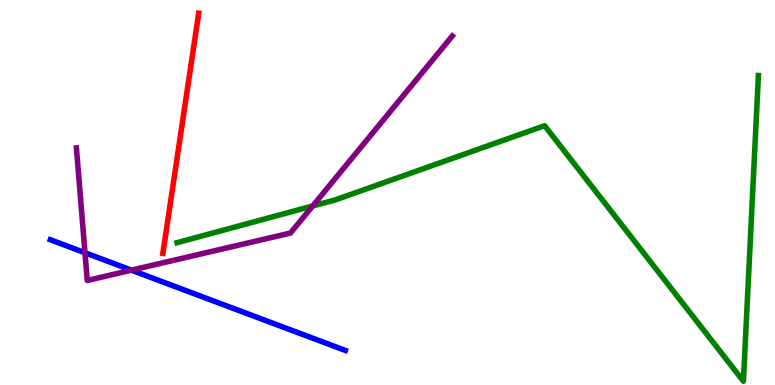[{'lines': ['blue', 'red'], 'intersections': []}, {'lines': ['green', 'red'], 'intersections': []}, {'lines': ['purple', 'red'], 'intersections': []}, {'lines': ['blue', 'green'], 'intersections': []}, {'lines': ['blue', 'purple'], 'intersections': [{'x': 1.1, 'y': 3.44}, {'x': 1.7, 'y': 2.98}]}, {'lines': ['green', 'purple'], 'intersections': [{'x': 4.03, 'y': 4.65}]}]